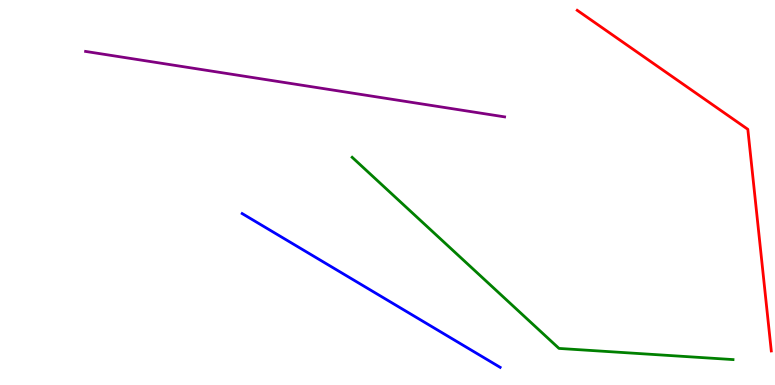[{'lines': ['blue', 'red'], 'intersections': []}, {'lines': ['green', 'red'], 'intersections': []}, {'lines': ['purple', 'red'], 'intersections': []}, {'lines': ['blue', 'green'], 'intersections': []}, {'lines': ['blue', 'purple'], 'intersections': []}, {'lines': ['green', 'purple'], 'intersections': []}]